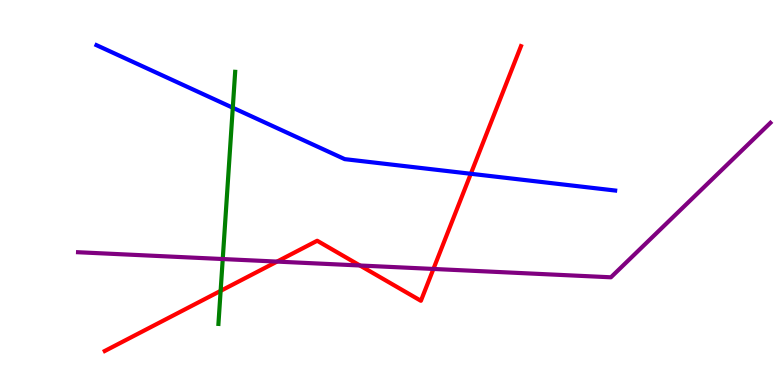[{'lines': ['blue', 'red'], 'intersections': [{'x': 6.08, 'y': 5.49}]}, {'lines': ['green', 'red'], 'intersections': [{'x': 2.85, 'y': 2.44}]}, {'lines': ['purple', 'red'], 'intersections': [{'x': 3.57, 'y': 3.21}, {'x': 4.64, 'y': 3.1}, {'x': 5.59, 'y': 3.01}]}, {'lines': ['blue', 'green'], 'intersections': [{'x': 3.0, 'y': 7.2}]}, {'lines': ['blue', 'purple'], 'intersections': []}, {'lines': ['green', 'purple'], 'intersections': [{'x': 2.87, 'y': 3.27}]}]